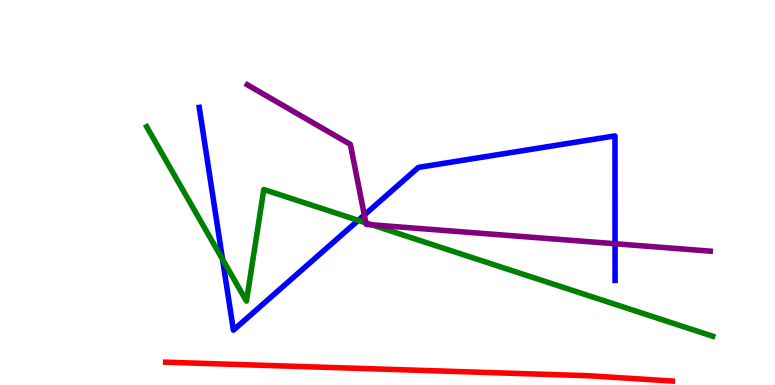[{'lines': ['blue', 'red'], 'intersections': []}, {'lines': ['green', 'red'], 'intersections': []}, {'lines': ['purple', 'red'], 'intersections': []}, {'lines': ['blue', 'green'], 'intersections': [{'x': 2.87, 'y': 3.27}, {'x': 4.62, 'y': 4.28}]}, {'lines': ['blue', 'purple'], 'intersections': [{'x': 4.7, 'y': 4.42}, {'x': 7.94, 'y': 3.67}]}, {'lines': ['green', 'purple'], 'intersections': [{'x': 4.72, 'y': 4.21}, {'x': 4.8, 'y': 4.16}]}]